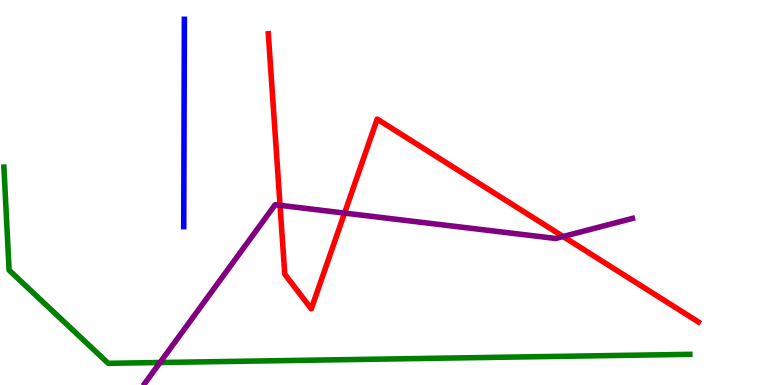[{'lines': ['blue', 'red'], 'intersections': []}, {'lines': ['green', 'red'], 'intersections': []}, {'lines': ['purple', 'red'], 'intersections': [{'x': 3.61, 'y': 4.67}, {'x': 4.45, 'y': 4.47}, {'x': 7.27, 'y': 3.86}]}, {'lines': ['blue', 'green'], 'intersections': []}, {'lines': ['blue', 'purple'], 'intersections': []}, {'lines': ['green', 'purple'], 'intersections': [{'x': 2.06, 'y': 0.584}]}]